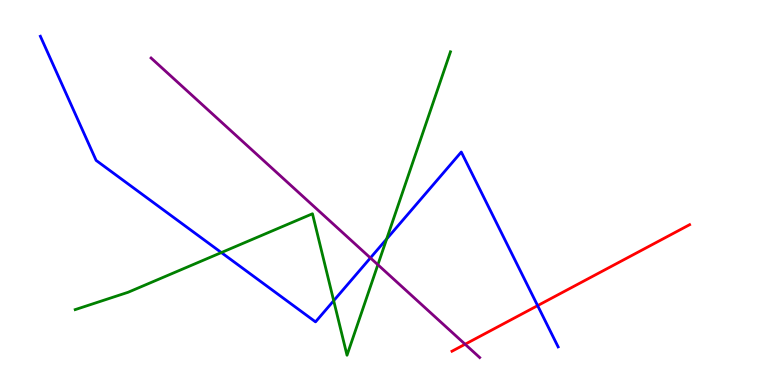[{'lines': ['blue', 'red'], 'intersections': [{'x': 6.94, 'y': 2.06}]}, {'lines': ['green', 'red'], 'intersections': []}, {'lines': ['purple', 'red'], 'intersections': [{'x': 6.0, 'y': 1.06}]}, {'lines': ['blue', 'green'], 'intersections': [{'x': 2.86, 'y': 3.44}, {'x': 4.31, 'y': 2.19}, {'x': 4.99, 'y': 3.79}]}, {'lines': ['blue', 'purple'], 'intersections': [{'x': 4.78, 'y': 3.3}]}, {'lines': ['green', 'purple'], 'intersections': [{'x': 4.88, 'y': 3.12}]}]